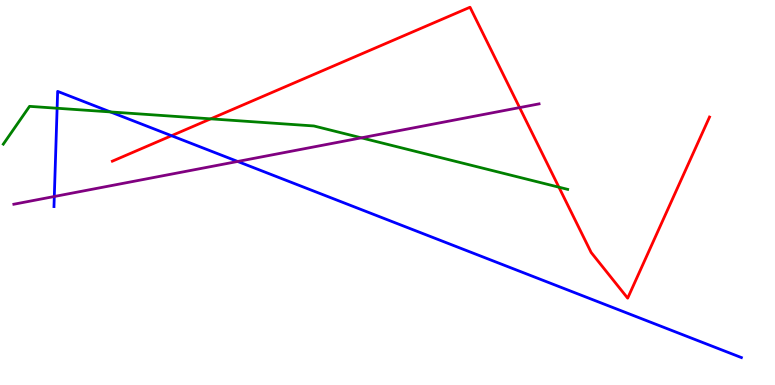[{'lines': ['blue', 'red'], 'intersections': [{'x': 2.21, 'y': 6.48}]}, {'lines': ['green', 'red'], 'intersections': [{'x': 2.72, 'y': 6.91}, {'x': 7.21, 'y': 5.14}]}, {'lines': ['purple', 'red'], 'intersections': [{'x': 6.7, 'y': 7.21}]}, {'lines': ['blue', 'green'], 'intersections': [{'x': 0.737, 'y': 7.19}, {'x': 1.42, 'y': 7.09}]}, {'lines': ['blue', 'purple'], 'intersections': [{'x': 0.701, 'y': 4.9}, {'x': 3.07, 'y': 5.81}]}, {'lines': ['green', 'purple'], 'intersections': [{'x': 4.66, 'y': 6.42}]}]